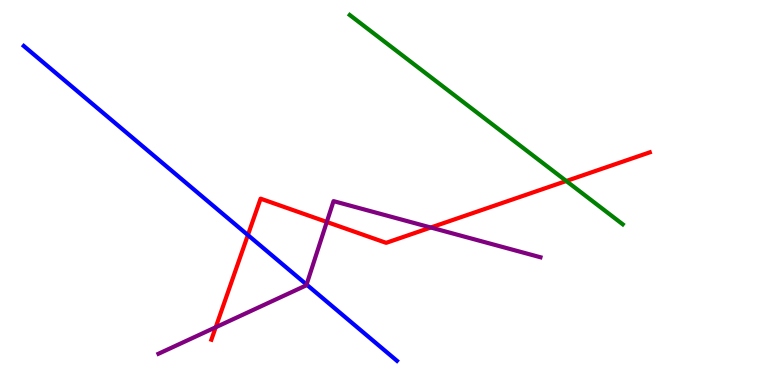[{'lines': ['blue', 'red'], 'intersections': [{'x': 3.2, 'y': 3.89}]}, {'lines': ['green', 'red'], 'intersections': [{'x': 7.31, 'y': 5.3}]}, {'lines': ['purple', 'red'], 'intersections': [{'x': 2.78, 'y': 1.5}, {'x': 4.22, 'y': 4.23}, {'x': 5.56, 'y': 4.09}]}, {'lines': ['blue', 'green'], 'intersections': []}, {'lines': ['blue', 'purple'], 'intersections': [{'x': 3.96, 'y': 2.61}]}, {'lines': ['green', 'purple'], 'intersections': []}]